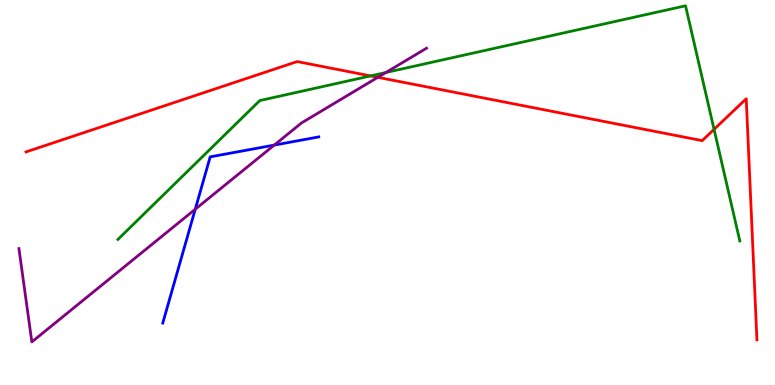[{'lines': ['blue', 'red'], 'intersections': []}, {'lines': ['green', 'red'], 'intersections': [{'x': 4.78, 'y': 8.03}, {'x': 9.21, 'y': 6.64}]}, {'lines': ['purple', 'red'], 'intersections': [{'x': 4.88, 'y': 7.99}]}, {'lines': ['blue', 'green'], 'intersections': []}, {'lines': ['blue', 'purple'], 'intersections': [{'x': 2.52, 'y': 4.57}, {'x': 3.54, 'y': 6.23}]}, {'lines': ['green', 'purple'], 'intersections': [{'x': 4.98, 'y': 8.12}]}]